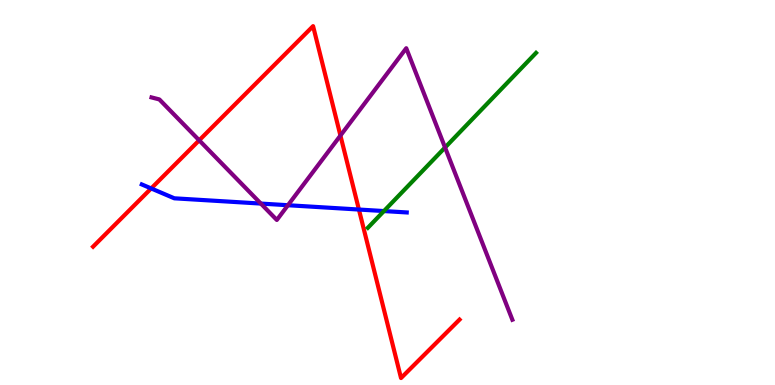[{'lines': ['blue', 'red'], 'intersections': [{'x': 1.95, 'y': 5.11}, {'x': 4.63, 'y': 4.56}]}, {'lines': ['green', 'red'], 'intersections': []}, {'lines': ['purple', 'red'], 'intersections': [{'x': 2.57, 'y': 6.36}, {'x': 4.39, 'y': 6.48}]}, {'lines': ['blue', 'green'], 'intersections': [{'x': 4.95, 'y': 4.52}]}, {'lines': ['blue', 'purple'], 'intersections': [{'x': 3.37, 'y': 4.71}, {'x': 3.72, 'y': 4.67}]}, {'lines': ['green', 'purple'], 'intersections': [{'x': 5.74, 'y': 6.17}]}]